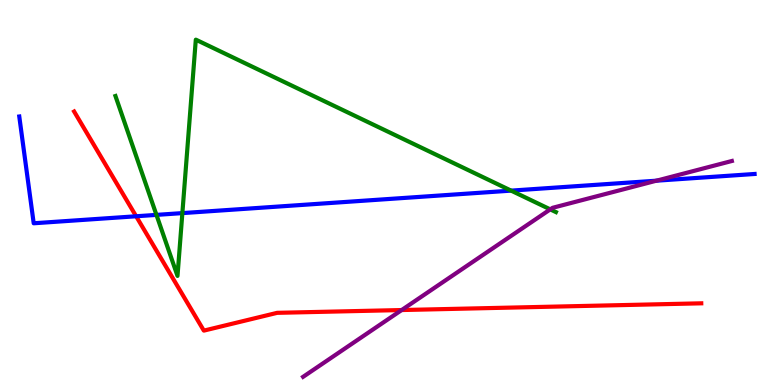[{'lines': ['blue', 'red'], 'intersections': [{'x': 1.76, 'y': 4.38}]}, {'lines': ['green', 'red'], 'intersections': []}, {'lines': ['purple', 'red'], 'intersections': [{'x': 5.18, 'y': 1.95}]}, {'lines': ['blue', 'green'], 'intersections': [{'x': 2.02, 'y': 4.42}, {'x': 2.35, 'y': 4.46}, {'x': 6.6, 'y': 5.05}]}, {'lines': ['blue', 'purple'], 'intersections': [{'x': 8.47, 'y': 5.31}]}, {'lines': ['green', 'purple'], 'intersections': [{'x': 7.1, 'y': 4.56}]}]